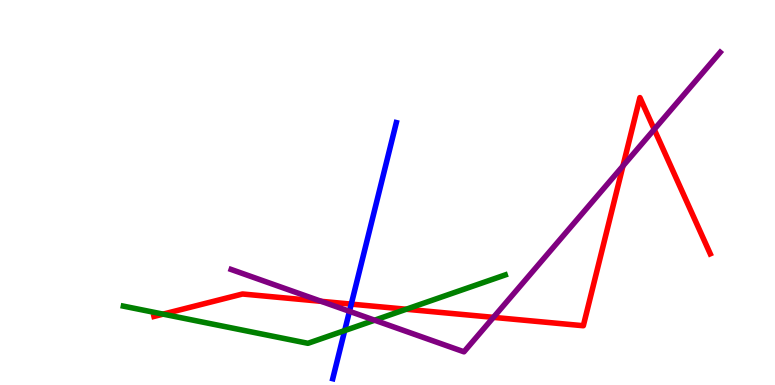[{'lines': ['blue', 'red'], 'intersections': [{'x': 4.53, 'y': 2.1}]}, {'lines': ['green', 'red'], 'intersections': [{'x': 2.1, 'y': 1.84}, {'x': 5.24, 'y': 1.97}]}, {'lines': ['purple', 'red'], 'intersections': [{'x': 4.14, 'y': 2.17}, {'x': 6.37, 'y': 1.76}, {'x': 8.04, 'y': 5.69}, {'x': 8.44, 'y': 6.64}]}, {'lines': ['blue', 'green'], 'intersections': [{'x': 4.45, 'y': 1.41}]}, {'lines': ['blue', 'purple'], 'intersections': [{'x': 4.51, 'y': 1.91}]}, {'lines': ['green', 'purple'], 'intersections': [{'x': 4.83, 'y': 1.68}]}]